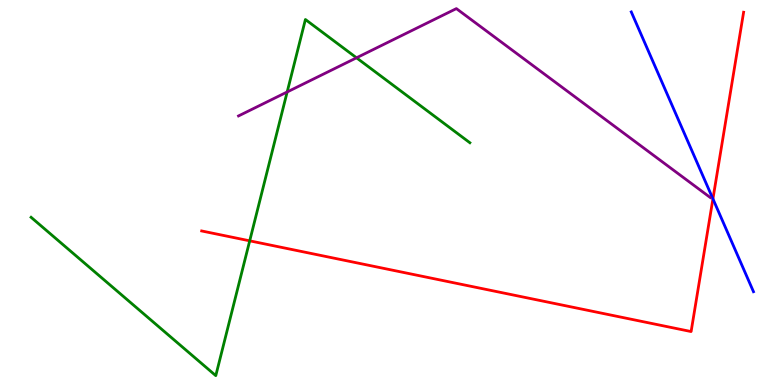[{'lines': ['blue', 'red'], 'intersections': [{'x': 9.2, 'y': 4.83}]}, {'lines': ['green', 'red'], 'intersections': [{'x': 3.22, 'y': 3.74}]}, {'lines': ['purple', 'red'], 'intersections': []}, {'lines': ['blue', 'green'], 'intersections': []}, {'lines': ['blue', 'purple'], 'intersections': []}, {'lines': ['green', 'purple'], 'intersections': [{'x': 3.71, 'y': 7.61}, {'x': 4.6, 'y': 8.5}]}]